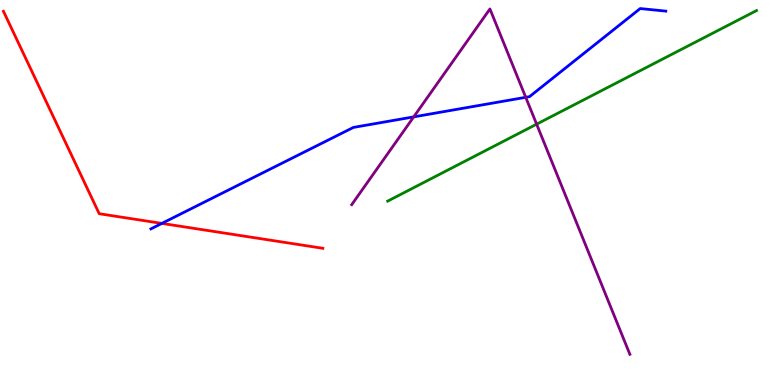[{'lines': ['blue', 'red'], 'intersections': [{'x': 2.09, 'y': 4.2}]}, {'lines': ['green', 'red'], 'intersections': []}, {'lines': ['purple', 'red'], 'intersections': []}, {'lines': ['blue', 'green'], 'intersections': []}, {'lines': ['blue', 'purple'], 'intersections': [{'x': 5.34, 'y': 6.96}, {'x': 6.78, 'y': 7.47}]}, {'lines': ['green', 'purple'], 'intersections': [{'x': 6.92, 'y': 6.77}]}]